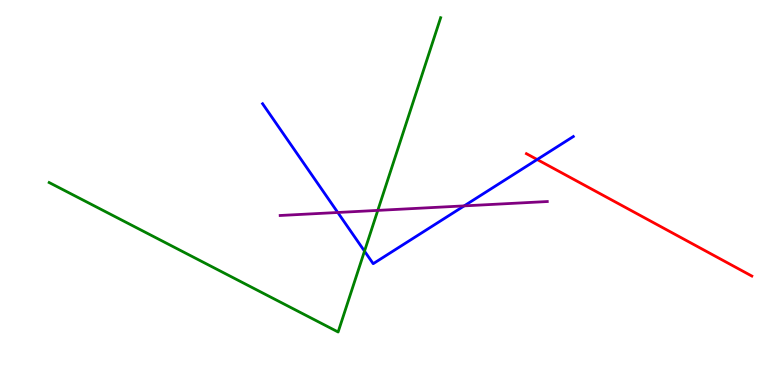[{'lines': ['blue', 'red'], 'intersections': [{'x': 6.93, 'y': 5.86}]}, {'lines': ['green', 'red'], 'intersections': []}, {'lines': ['purple', 'red'], 'intersections': []}, {'lines': ['blue', 'green'], 'intersections': [{'x': 4.7, 'y': 3.48}]}, {'lines': ['blue', 'purple'], 'intersections': [{'x': 4.36, 'y': 4.48}, {'x': 5.99, 'y': 4.65}]}, {'lines': ['green', 'purple'], 'intersections': [{'x': 4.87, 'y': 4.54}]}]